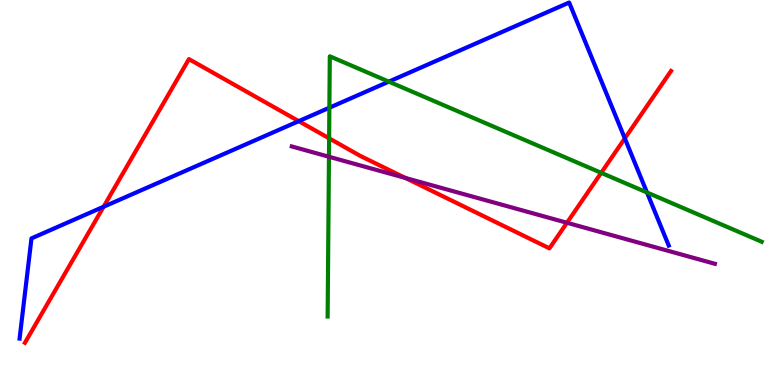[{'lines': ['blue', 'red'], 'intersections': [{'x': 1.34, 'y': 4.63}, {'x': 3.85, 'y': 6.85}, {'x': 8.06, 'y': 6.41}]}, {'lines': ['green', 'red'], 'intersections': [{'x': 4.25, 'y': 6.41}, {'x': 7.76, 'y': 5.51}]}, {'lines': ['purple', 'red'], 'intersections': [{'x': 5.23, 'y': 5.38}, {'x': 7.32, 'y': 4.21}]}, {'lines': ['blue', 'green'], 'intersections': [{'x': 4.25, 'y': 7.2}, {'x': 5.02, 'y': 7.88}, {'x': 8.35, 'y': 5.0}]}, {'lines': ['blue', 'purple'], 'intersections': []}, {'lines': ['green', 'purple'], 'intersections': [{'x': 4.24, 'y': 5.93}]}]